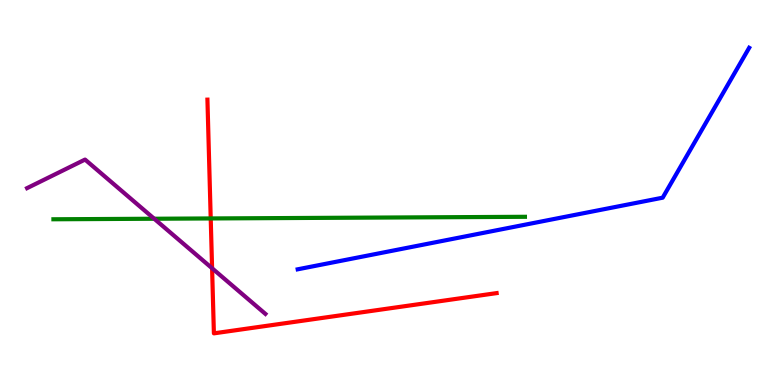[{'lines': ['blue', 'red'], 'intersections': []}, {'lines': ['green', 'red'], 'intersections': [{'x': 2.72, 'y': 4.33}]}, {'lines': ['purple', 'red'], 'intersections': [{'x': 2.74, 'y': 3.03}]}, {'lines': ['blue', 'green'], 'intersections': []}, {'lines': ['blue', 'purple'], 'intersections': []}, {'lines': ['green', 'purple'], 'intersections': [{'x': 1.99, 'y': 4.32}]}]